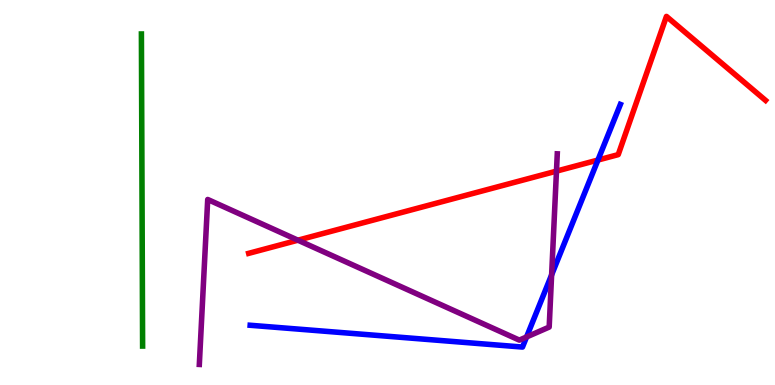[{'lines': ['blue', 'red'], 'intersections': [{'x': 7.72, 'y': 5.84}]}, {'lines': ['green', 'red'], 'intersections': []}, {'lines': ['purple', 'red'], 'intersections': [{'x': 3.84, 'y': 3.76}, {'x': 7.18, 'y': 5.56}]}, {'lines': ['blue', 'green'], 'intersections': []}, {'lines': ['blue', 'purple'], 'intersections': [{'x': 6.79, 'y': 1.25}, {'x': 7.12, 'y': 2.86}]}, {'lines': ['green', 'purple'], 'intersections': []}]